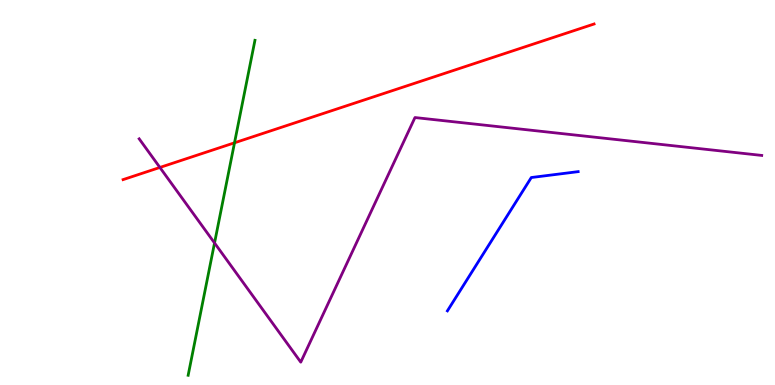[{'lines': ['blue', 'red'], 'intersections': []}, {'lines': ['green', 'red'], 'intersections': [{'x': 3.03, 'y': 6.29}]}, {'lines': ['purple', 'red'], 'intersections': [{'x': 2.06, 'y': 5.65}]}, {'lines': ['blue', 'green'], 'intersections': []}, {'lines': ['blue', 'purple'], 'intersections': []}, {'lines': ['green', 'purple'], 'intersections': [{'x': 2.77, 'y': 3.69}]}]